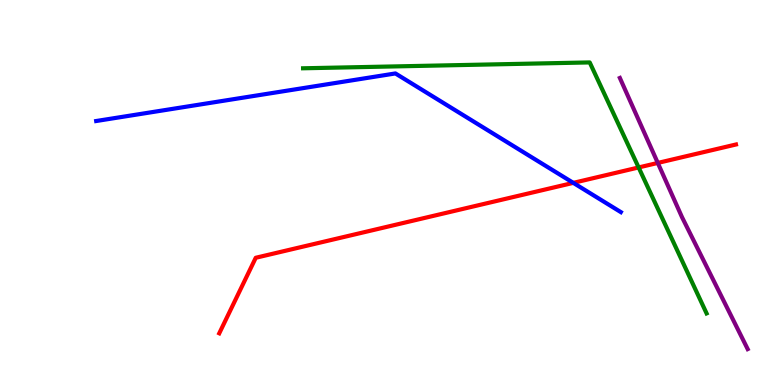[{'lines': ['blue', 'red'], 'intersections': [{'x': 7.4, 'y': 5.25}]}, {'lines': ['green', 'red'], 'intersections': [{'x': 8.24, 'y': 5.65}]}, {'lines': ['purple', 'red'], 'intersections': [{'x': 8.49, 'y': 5.77}]}, {'lines': ['blue', 'green'], 'intersections': []}, {'lines': ['blue', 'purple'], 'intersections': []}, {'lines': ['green', 'purple'], 'intersections': []}]